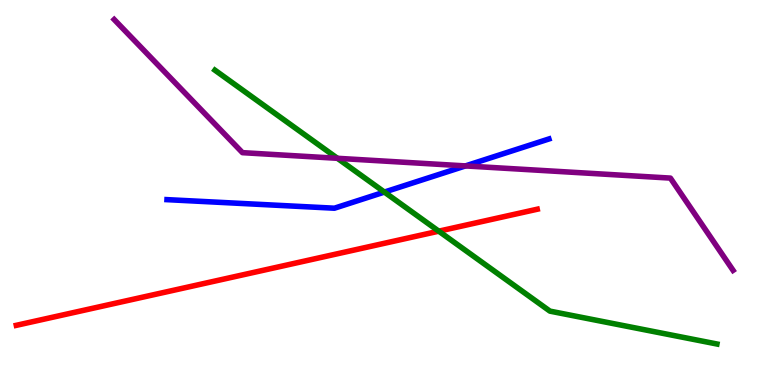[{'lines': ['blue', 'red'], 'intersections': []}, {'lines': ['green', 'red'], 'intersections': [{'x': 5.66, 'y': 4.0}]}, {'lines': ['purple', 'red'], 'intersections': []}, {'lines': ['blue', 'green'], 'intersections': [{'x': 4.96, 'y': 5.01}]}, {'lines': ['blue', 'purple'], 'intersections': [{'x': 6.01, 'y': 5.69}]}, {'lines': ['green', 'purple'], 'intersections': [{'x': 4.35, 'y': 5.89}]}]